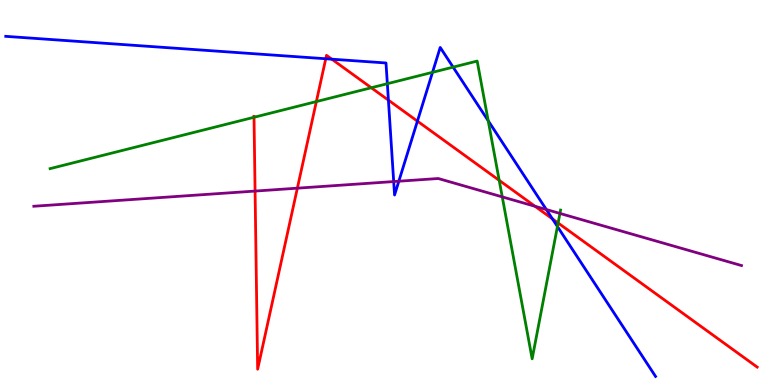[{'lines': ['blue', 'red'], 'intersections': [{'x': 4.2, 'y': 8.47}, {'x': 4.28, 'y': 8.46}, {'x': 5.01, 'y': 7.4}, {'x': 5.39, 'y': 6.85}, {'x': 7.13, 'y': 4.31}]}, {'lines': ['green', 'red'], 'intersections': [{'x': 3.28, 'y': 6.95}, {'x': 4.08, 'y': 7.36}, {'x': 4.79, 'y': 7.72}, {'x': 6.44, 'y': 5.32}, {'x': 7.2, 'y': 4.21}]}, {'lines': ['purple', 'red'], 'intersections': [{'x': 3.29, 'y': 5.04}, {'x': 3.84, 'y': 5.11}, {'x': 6.9, 'y': 4.64}]}, {'lines': ['blue', 'green'], 'intersections': [{'x': 5.0, 'y': 7.83}, {'x': 5.58, 'y': 8.12}, {'x': 5.85, 'y': 8.26}, {'x': 6.3, 'y': 6.86}, {'x': 7.19, 'y': 4.12}]}, {'lines': ['blue', 'purple'], 'intersections': [{'x': 5.08, 'y': 5.28}, {'x': 5.15, 'y': 5.29}, {'x': 7.05, 'y': 4.56}]}, {'lines': ['green', 'purple'], 'intersections': [{'x': 6.48, 'y': 4.89}, {'x': 7.22, 'y': 4.46}]}]